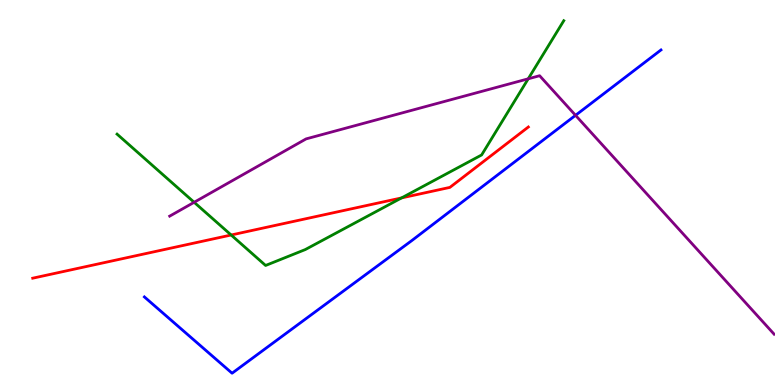[{'lines': ['blue', 'red'], 'intersections': []}, {'lines': ['green', 'red'], 'intersections': [{'x': 2.98, 'y': 3.9}, {'x': 5.18, 'y': 4.86}]}, {'lines': ['purple', 'red'], 'intersections': []}, {'lines': ['blue', 'green'], 'intersections': []}, {'lines': ['blue', 'purple'], 'intersections': [{'x': 7.43, 'y': 7.0}]}, {'lines': ['green', 'purple'], 'intersections': [{'x': 2.51, 'y': 4.75}, {'x': 6.82, 'y': 7.95}]}]